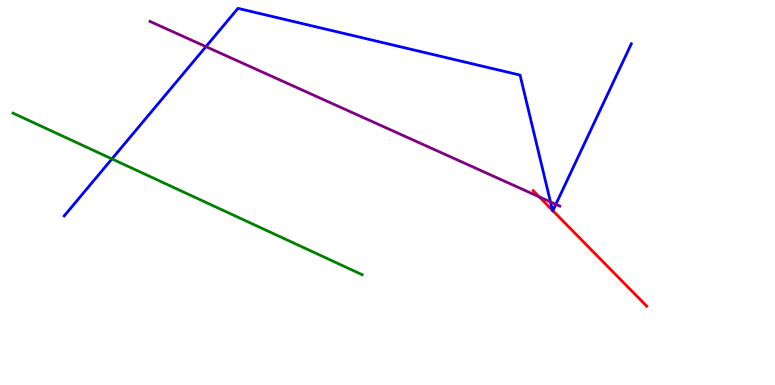[{'lines': ['blue', 'red'], 'intersections': [{'x': 7.13, 'y': 4.54}, {'x': 7.13, 'y': 4.53}]}, {'lines': ['green', 'red'], 'intersections': []}, {'lines': ['purple', 'red'], 'intersections': [{'x': 6.96, 'y': 4.89}]}, {'lines': ['blue', 'green'], 'intersections': [{'x': 1.44, 'y': 5.87}]}, {'lines': ['blue', 'purple'], 'intersections': [{'x': 2.66, 'y': 8.79}, {'x': 7.1, 'y': 4.76}, {'x': 7.17, 'y': 4.69}]}, {'lines': ['green', 'purple'], 'intersections': []}]